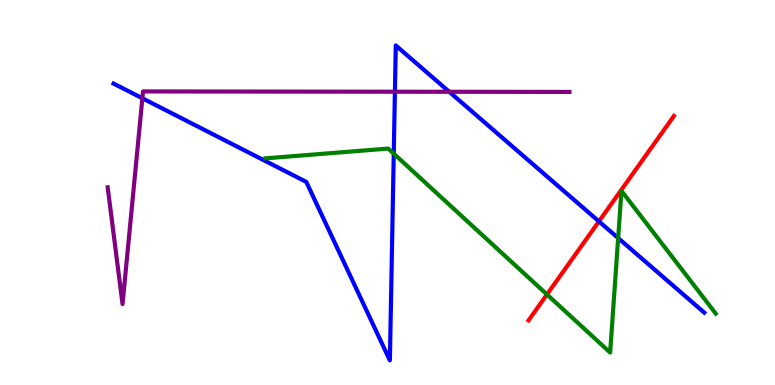[{'lines': ['blue', 'red'], 'intersections': [{'x': 7.73, 'y': 4.25}]}, {'lines': ['green', 'red'], 'intersections': [{'x': 7.06, 'y': 2.35}]}, {'lines': ['purple', 'red'], 'intersections': []}, {'lines': ['blue', 'green'], 'intersections': [{'x': 5.08, 'y': 6.01}, {'x': 7.98, 'y': 3.82}]}, {'lines': ['blue', 'purple'], 'intersections': [{'x': 1.84, 'y': 7.45}, {'x': 5.1, 'y': 7.62}, {'x': 5.8, 'y': 7.62}]}, {'lines': ['green', 'purple'], 'intersections': []}]